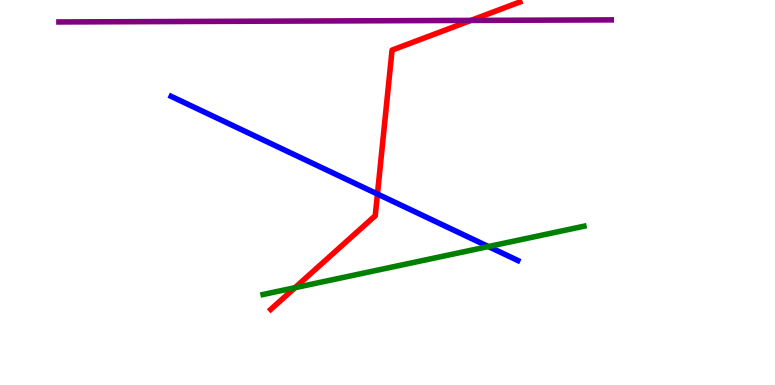[{'lines': ['blue', 'red'], 'intersections': [{'x': 4.87, 'y': 4.96}]}, {'lines': ['green', 'red'], 'intersections': [{'x': 3.81, 'y': 2.53}]}, {'lines': ['purple', 'red'], 'intersections': [{'x': 6.08, 'y': 9.47}]}, {'lines': ['blue', 'green'], 'intersections': [{'x': 6.3, 'y': 3.6}]}, {'lines': ['blue', 'purple'], 'intersections': []}, {'lines': ['green', 'purple'], 'intersections': []}]